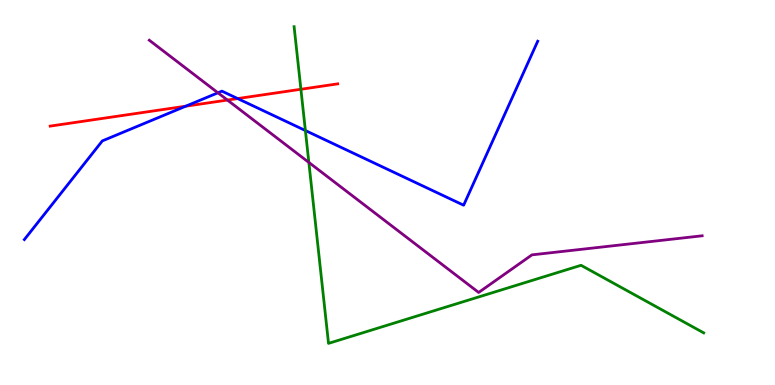[{'lines': ['blue', 'red'], 'intersections': [{'x': 2.4, 'y': 7.24}, {'x': 3.07, 'y': 7.44}]}, {'lines': ['green', 'red'], 'intersections': [{'x': 3.88, 'y': 7.68}]}, {'lines': ['purple', 'red'], 'intersections': [{'x': 2.93, 'y': 7.4}]}, {'lines': ['blue', 'green'], 'intersections': [{'x': 3.94, 'y': 6.61}]}, {'lines': ['blue', 'purple'], 'intersections': [{'x': 2.81, 'y': 7.59}]}, {'lines': ['green', 'purple'], 'intersections': [{'x': 3.99, 'y': 5.78}]}]